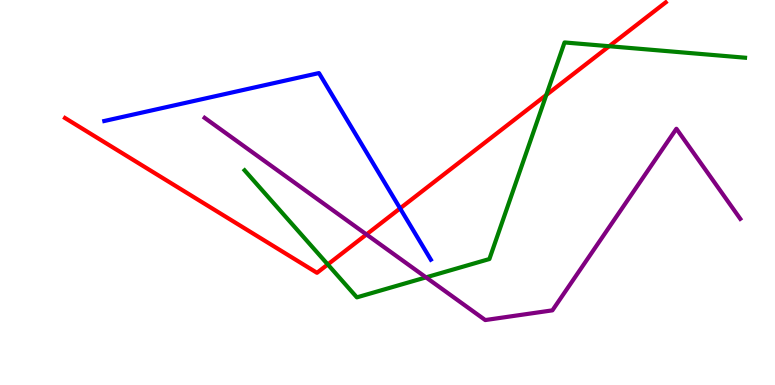[{'lines': ['blue', 'red'], 'intersections': [{'x': 5.16, 'y': 4.59}]}, {'lines': ['green', 'red'], 'intersections': [{'x': 4.23, 'y': 3.13}, {'x': 7.05, 'y': 7.53}, {'x': 7.86, 'y': 8.8}]}, {'lines': ['purple', 'red'], 'intersections': [{'x': 4.73, 'y': 3.91}]}, {'lines': ['blue', 'green'], 'intersections': []}, {'lines': ['blue', 'purple'], 'intersections': []}, {'lines': ['green', 'purple'], 'intersections': [{'x': 5.5, 'y': 2.8}]}]